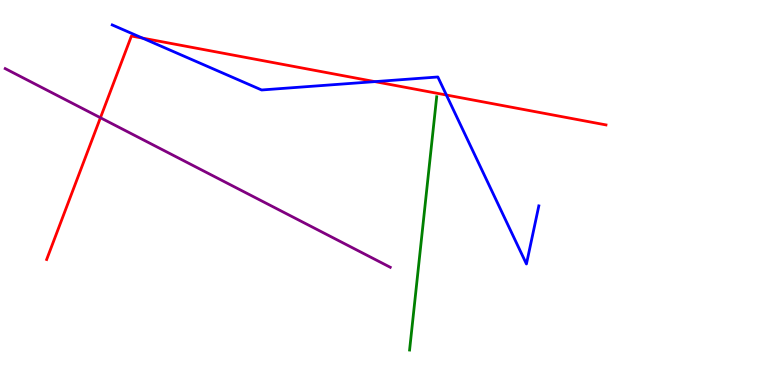[{'lines': ['blue', 'red'], 'intersections': [{'x': 1.84, 'y': 9.01}, {'x': 4.84, 'y': 7.88}, {'x': 5.76, 'y': 7.53}]}, {'lines': ['green', 'red'], 'intersections': []}, {'lines': ['purple', 'red'], 'intersections': [{'x': 1.3, 'y': 6.94}]}, {'lines': ['blue', 'green'], 'intersections': []}, {'lines': ['blue', 'purple'], 'intersections': []}, {'lines': ['green', 'purple'], 'intersections': []}]